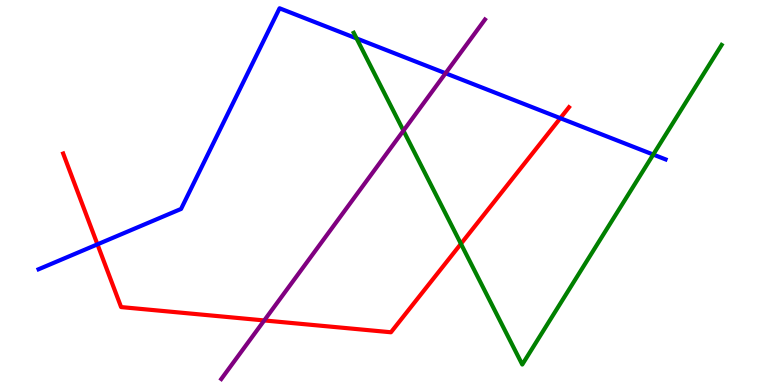[{'lines': ['blue', 'red'], 'intersections': [{'x': 1.26, 'y': 3.65}, {'x': 7.23, 'y': 6.93}]}, {'lines': ['green', 'red'], 'intersections': [{'x': 5.95, 'y': 3.67}]}, {'lines': ['purple', 'red'], 'intersections': [{'x': 3.41, 'y': 1.68}]}, {'lines': ['blue', 'green'], 'intersections': [{'x': 4.6, 'y': 9.0}, {'x': 8.43, 'y': 5.99}]}, {'lines': ['blue', 'purple'], 'intersections': [{'x': 5.75, 'y': 8.1}]}, {'lines': ['green', 'purple'], 'intersections': [{'x': 5.21, 'y': 6.61}]}]